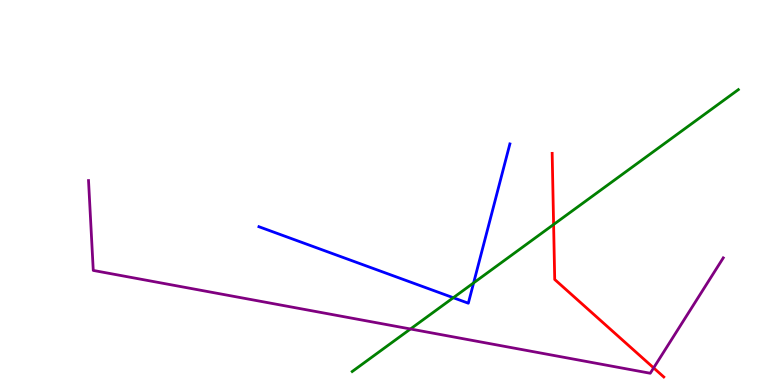[{'lines': ['blue', 'red'], 'intersections': []}, {'lines': ['green', 'red'], 'intersections': [{'x': 7.14, 'y': 4.17}]}, {'lines': ['purple', 'red'], 'intersections': [{'x': 8.43, 'y': 0.444}]}, {'lines': ['blue', 'green'], 'intersections': [{'x': 5.85, 'y': 2.27}, {'x': 6.11, 'y': 2.65}]}, {'lines': ['blue', 'purple'], 'intersections': []}, {'lines': ['green', 'purple'], 'intersections': [{'x': 5.3, 'y': 1.45}]}]